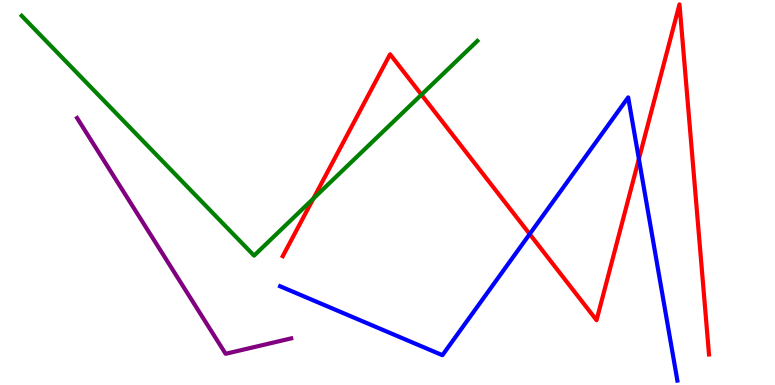[{'lines': ['blue', 'red'], 'intersections': [{'x': 6.83, 'y': 3.92}, {'x': 8.24, 'y': 5.87}]}, {'lines': ['green', 'red'], 'intersections': [{'x': 4.04, 'y': 4.84}, {'x': 5.44, 'y': 7.54}]}, {'lines': ['purple', 'red'], 'intersections': []}, {'lines': ['blue', 'green'], 'intersections': []}, {'lines': ['blue', 'purple'], 'intersections': []}, {'lines': ['green', 'purple'], 'intersections': []}]